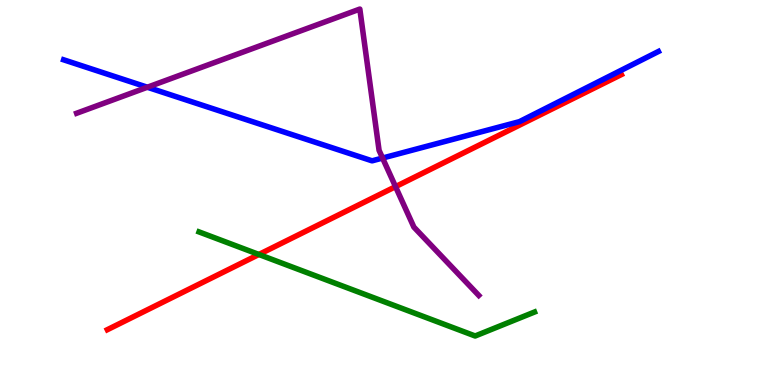[{'lines': ['blue', 'red'], 'intersections': []}, {'lines': ['green', 'red'], 'intersections': [{'x': 3.34, 'y': 3.39}]}, {'lines': ['purple', 'red'], 'intersections': [{'x': 5.1, 'y': 5.15}]}, {'lines': ['blue', 'green'], 'intersections': []}, {'lines': ['blue', 'purple'], 'intersections': [{'x': 1.9, 'y': 7.73}, {'x': 4.94, 'y': 5.89}]}, {'lines': ['green', 'purple'], 'intersections': []}]